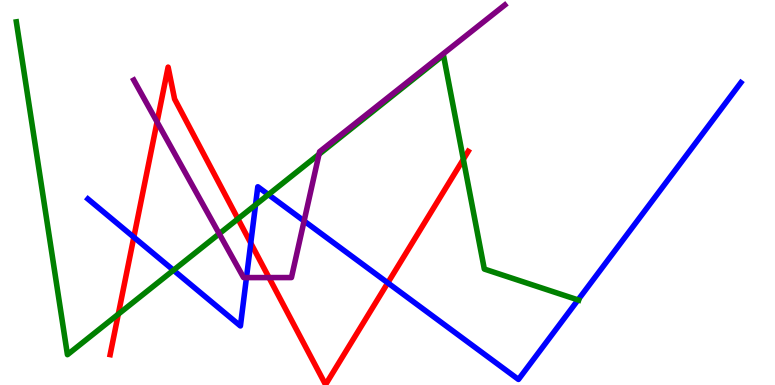[{'lines': ['blue', 'red'], 'intersections': [{'x': 1.73, 'y': 3.84}, {'x': 3.24, 'y': 3.69}, {'x': 5.0, 'y': 2.65}]}, {'lines': ['green', 'red'], 'intersections': [{'x': 1.53, 'y': 1.84}, {'x': 3.07, 'y': 4.32}, {'x': 5.98, 'y': 5.86}]}, {'lines': ['purple', 'red'], 'intersections': [{'x': 2.03, 'y': 6.83}, {'x': 3.47, 'y': 2.79}]}, {'lines': ['blue', 'green'], 'intersections': [{'x': 2.24, 'y': 2.98}, {'x': 3.3, 'y': 4.68}, {'x': 3.46, 'y': 4.95}, {'x': 7.46, 'y': 2.21}]}, {'lines': ['blue', 'purple'], 'intersections': [{'x': 3.18, 'y': 2.79}, {'x': 3.92, 'y': 4.26}]}, {'lines': ['green', 'purple'], 'intersections': [{'x': 2.83, 'y': 3.93}, {'x': 4.12, 'y': 5.99}]}]